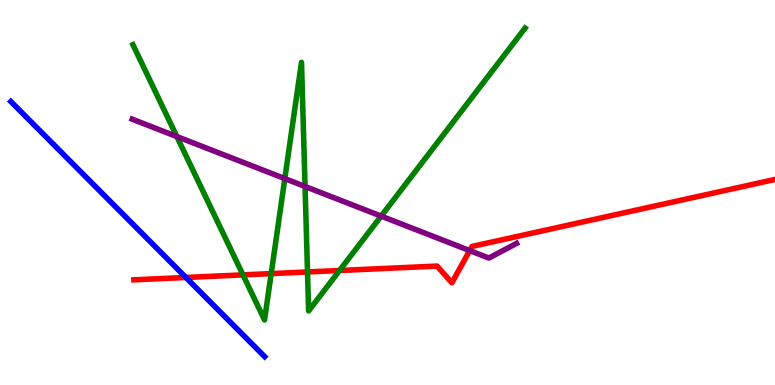[{'lines': ['blue', 'red'], 'intersections': [{'x': 2.4, 'y': 2.79}]}, {'lines': ['green', 'red'], 'intersections': [{'x': 3.14, 'y': 2.86}, {'x': 3.5, 'y': 2.89}, {'x': 3.97, 'y': 2.94}, {'x': 4.38, 'y': 2.97}]}, {'lines': ['purple', 'red'], 'intersections': [{'x': 6.06, 'y': 3.49}]}, {'lines': ['blue', 'green'], 'intersections': []}, {'lines': ['blue', 'purple'], 'intersections': []}, {'lines': ['green', 'purple'], 'intersections': [{'x': 2.28, 'y': 6.45}, {'x': 3.68, 'y': 5.36}, {'x': 3.94, 'y': 5.16}, {'x': 4.92, 'y': 4.39}]}]